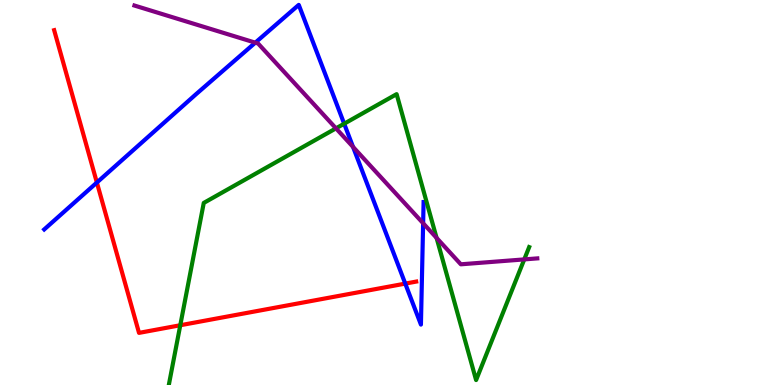[{'lines': ['blue', 'red'], 'intersections': [{'x': 1.25, 'y': 5.26}, {'x': 5.23, 'y': 2.63}]}, {'lines': ['green', 'red'], 'intersections': [{'x': 2.33, 'y': 1.55}]}, {'lines': ['purple', 'red'], 'intersections': []}, {'lines': ['blue', 'green'], 'intersections': [{'x': 4.44, 'y': 6.79}]}, {'lines': ['blue', 'purple'], 'intersections': [{'x': 3.29, 'y': 8.89}, {'x': 4.56, 'y': 6.18}, {'x': 5.46, 'y': 4.2}]}, {'lines': ['green', 'purple'], 'intersections': [{'x': 4.34, 'y': 6.67}, {'x': 5.63, 'y': 3.82}, {'x': 6.76, 'y': 3.26}]}]